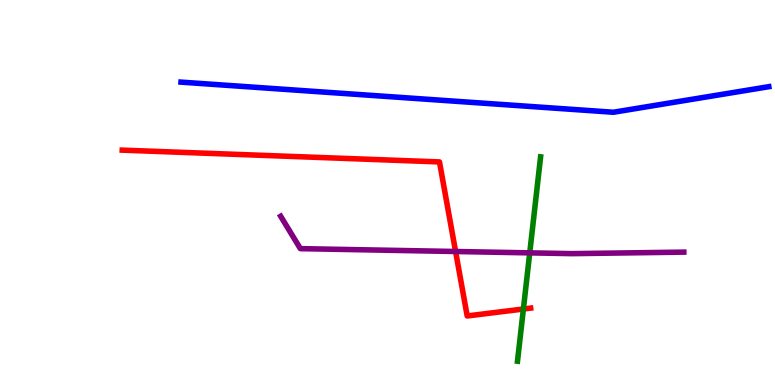[{'lines': ['blue', 'red'], 'intersections': []}, {'lines': ['green', 'red'], 'intersections': [{'x': 6.75, 'y': 1.97}]}, {'lines': ['purple', 'red'], 'intersections': [{'x': 5.88, 'y': 3.47}]}, {'lines': ['blue', 'green'], 'intersections': []}, {'lines': ['blue', 'purple'], 'intersections': []}, {'lines': ['green', 'purple'], 'intersections': [{'x': 6.84, 'y': 3.43}]}]